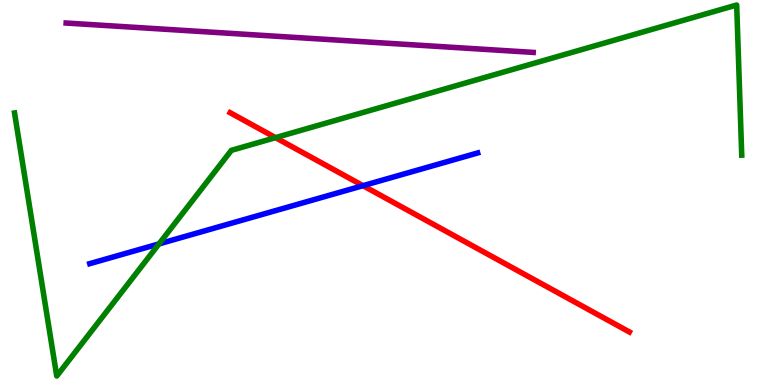[{'lines': ['blue', 'red'], 'intersections': [{'x': 4.68, 'y': 5.18}]}, {'lines': ['green', 'red'], 'intersections': [{'x': 3.56, 'y': 6.42}]}, {'lines': ['purple', 'red'], 'intersections': []}, {'lines': ['blue', 'green'], 'intersections': [{'x': 2.05, 'y': 3.66}]}, {'lines': ['blue', 'purple'], 'intersections': []}, {'lines': ['green', 'purple'], 'intersections': []}]